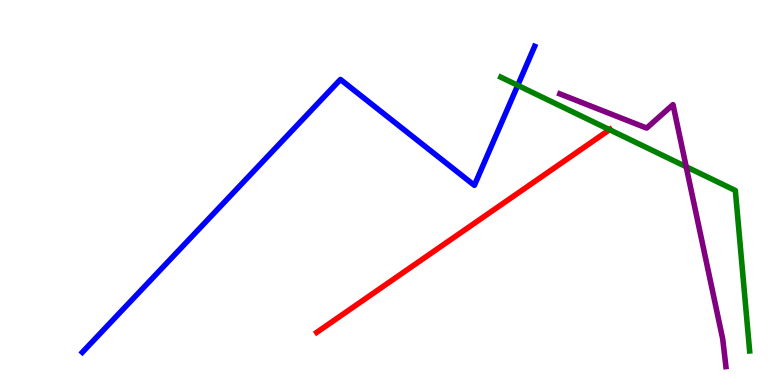[{'lines': ['blue', 'red'], 'intersections': []}, {'lines': ['green', 'red'], 'intersections': [{'x': 7.87, 'y': 6.63}]}, {'lines': ['purple', 'red'], 'intersections': []}, {'lines': ['blue', 'green'], 'intersections': [{'x': 6.68, 'y': 7.78}]}, {'lines': ['blue', 'purple'], 'intersections': []}, {'lines': ['green', 'purple'], 'intersections': [{'x': 8.85, 'y': 5.67}]}]